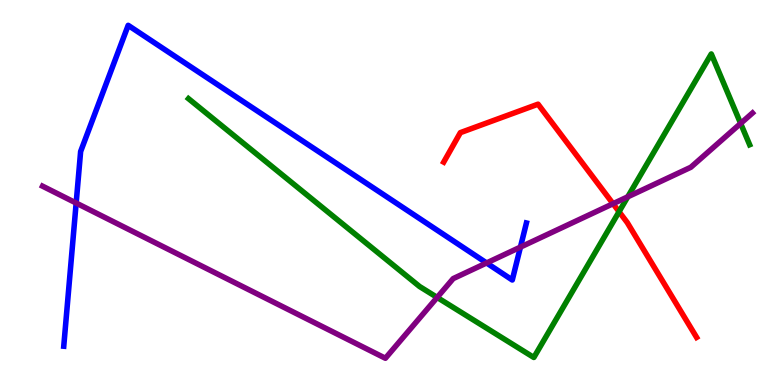[{'lines': ['blue', 'red'], 'intersections': []}, {'lines': ['green', 'red'], 'intersections': [{'x': 7.99, 'y': 4.5}]}, {'lines': ['purple', 'red'], 'intersections': [{'x': 7.91, 'y': 4.71}]}, {'lines': ['blue', 'green'], 'intersections': []}, {'lines': ['blue', 'purple'], 'intersections': [{'x': 0.983, 'y': 4.73}, {'x': 6.28, 'y': 3.17}, {'x': 6.72, 'y': 3.58}]}, {'lines': ['green', 'purple'], 'intersections': [{'x': 5.64, 'y': 2.27}, {'x': 8.1, 'y': 4.89}, {'x': 9.56, 'y': 6.79}]}]